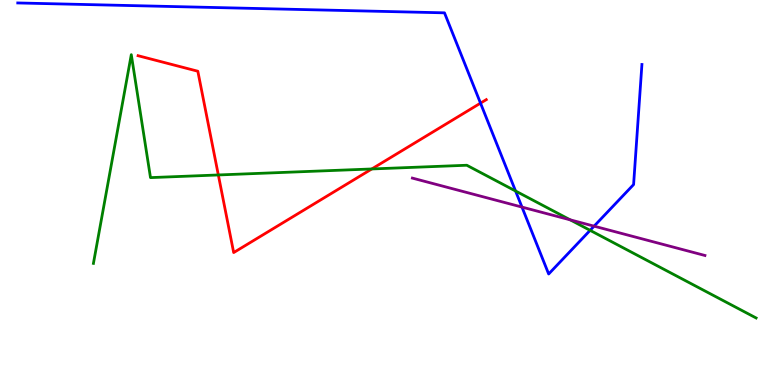[{'lines': ['blue', 'red'], 'intersections': [{'x': 6.2, 'y': 7.32}]}, {'lines': ['green', 'red'], 'intersections': [{'x': 2.82, 'y': 5.46}, {'x': 4.8, 'y': 5.61}]}, {'lines': ['purple', 'red'], 'intersections': []}, {'lines': ['blue', 'green'], 'intersections': [{'x': 6.65, 'y': 5.04}, {'x': 7.61, 'y': 4.02}]}, {'lines': ['blue', 'purple'], 'intersections': [{'x': 6.74, 'y': 4.62}, {'x': 7.67, 'y': 4.13}]}, {'lines': ['green', 'purple'], 'intersections': [{'x': 7.36, 'y': 4.29}]}]